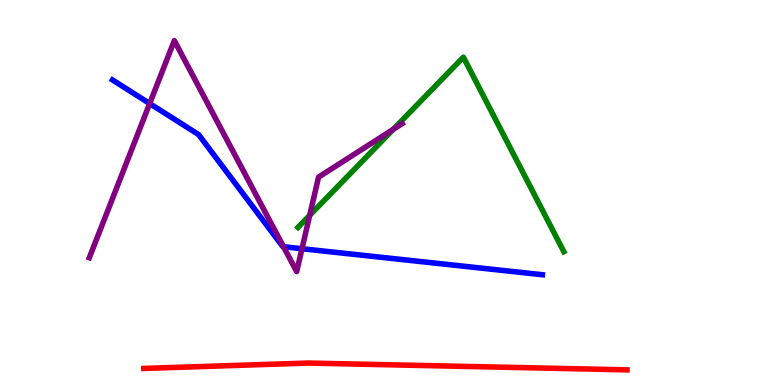[{'lines': ['blue', 'red'], 'intersections': []}, {'lines': ['green', 'red'], 'intersections': []}, {'lines': ['purple', 'red'], 'intersections': []}, {'lines': ['blue', 'green'], 'intersections': []}, {'lines': ['blue', 'purple'], 'intersections': [{'x': 1.93, 'y': 7.31}, {'x': 3.66, 'y': 3.59}, {'x': 3.9, 'y': 3.54}]}, {'lines': ['green', 'purple'], 'intersections': [{'x': 4.0, 'y': 4.41}, {'x': 5.08, 'y': 6.64}]}]